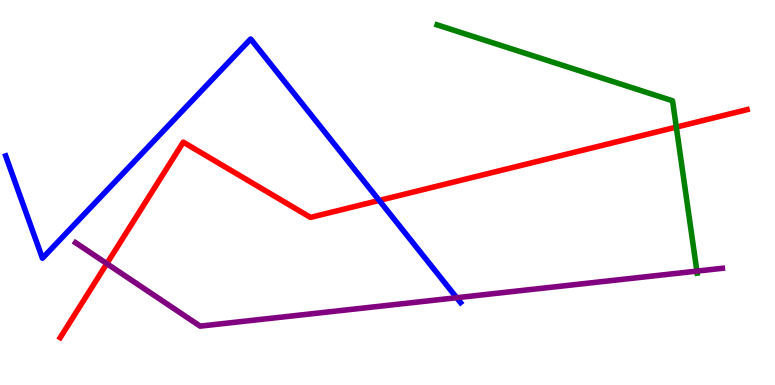[{'lines': ['blue', 'red'], 'intersections': [{'x': 4.89, 'y': 4.79}]}, {'lines': ['green', 'red'], 'intersections': [{'x': 8.73, 'y': 6.7}]}, {'lines': ['purple', 'red'], 'intersections': [{'x': 1.38, 'y': 3.15}]}, {'lines': ['blue', 'green'], 'intersections': []}, {'lines': ['blue', 'purple'], 'intersections': [{'x': 5.89, 'y': 2.27}]}, {'lines': ['green', 'purple'], 'intersections': [{'x': 8.99, 'y': 2.96}]}]